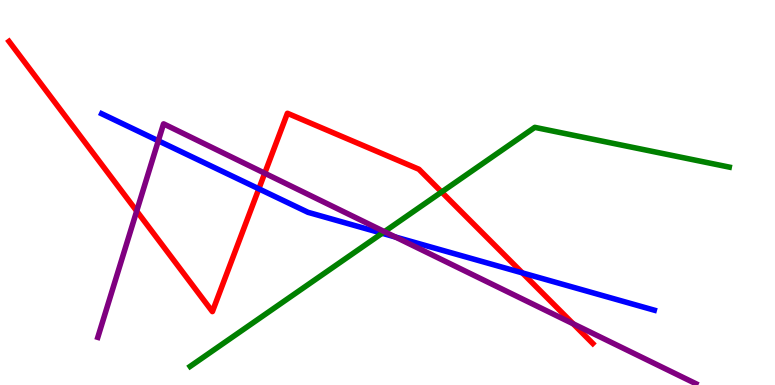[{'lines': ['blue', 'red'], 'intersections': [{'x': 3.34, 'y': 5.1}, {'x': 6.74, 'y': 2.91}]}, {'lines': ['green', 'red'], 'intersections': [{'x': 5.7, 'y': 5.01}]}, {'lines': ['purple', 'red'], 'intersections': [{'x': 1.76, 'y': 4.52}, {'x': 3.42, 'y': 5.5}, {'x': 7.4, 'y': 1.59}]}, {'lines': ['blue', 'green'], 'intersections': [{'x': 4.93, 'y': 3.94}]}, {'lines': ['blue', 'purple'], 'intersections': [{'x': 2.04, 'y': 6.34}, {'x': 5.1, 'y': 3.84}]}, {'lines': ['green', 'purple'], 'intersections': [{'x': 4.96, 'y': 3.98}]}]